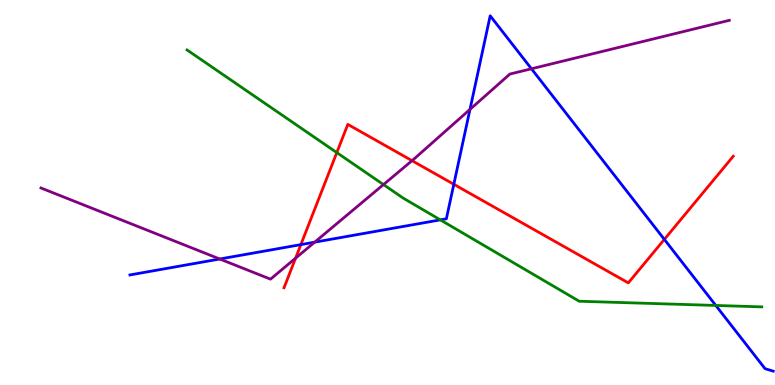[{'lines': ['blue', 'red'], 'intersections': [{'x': 3.88, 'y': 3.65}, {'x': 5.86, 'y': 5.21}, {'x': 8.57, 'y': 3.78}]}, {'lines': ['green', 'red'], 'intersections': [{'x': 4.35, 'y': 6.04}]}, {'lines': ['purple', 'red'], 'intersections': [{'x': 3.81, 'y': 3.29}, {'x': 5.32, 'y': 5.83}]}, {'lines': ['blue', 'green'], 'intersections': [{'x': 5.68, 'y': 4.29}, {'x': 9.24, 'y': 2.07}]}, {'lines': ['blue', 'purple'], 'intersections': [{'x': 2.84, 'y': 3.27}, {'x': 4.06, 'y': 3.71}, {'x': 6.06, 'y': 7.16}, {'x': 6.86, 'y': 8.21}]}, {'lines': ['green', 'purple'], 'intersections': [{'x': 4.95, 'y': 5.21}]}]